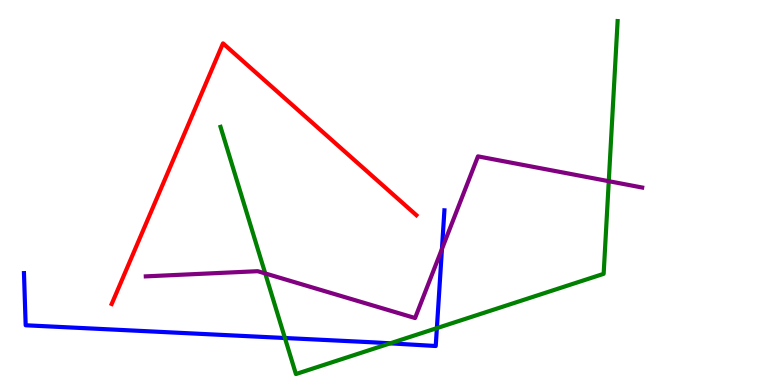[{'lines': ['blue', 'red'], 'intersections': []}, {'lines': ['green', 'red'], 'intersections': []}, {'lines': ['purple', 'red'], 'intersections': []}, {'lines': ['blue', 'green'], 'intersections': [{'x': 3.68, 'y': 1.22}, {'x': 5.04, 'y': 1.08}, {'x': 5.64, 'y': 1.48}]}, {'lines': ['blue', 'purple'], 'intersections': [{'x': 5.7, 'y': 3.53}]}, {'lines': ['green', 'purple'], 'intersections': [{'x': 3.42, 'y': 2.9}, {'x': 7.86, 'y': 5.29}]}]